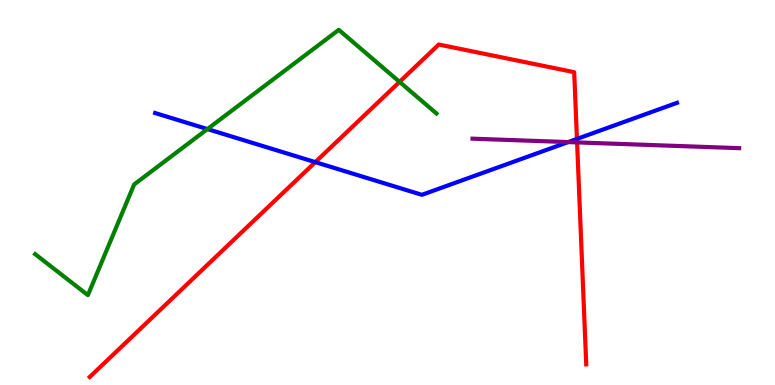[{'lines': ['blue', 'red'], 'intersections': [{'x': 4.07, 'y': 5.79}, {'x': 7.44, 'y': 6.39}]}, {'lines': ['green', 'red'], 'intersections': [{'x': 5.16, 'y': 7.87}]}, {'lines': ['purple', 'red'], 'intersections': [{'x': 7.45, 'y': 6.3}]}, {'lines': ['blue', 'green'], 'intersections': [{'x': 2.68, 'y': 6.65}]}, {'lines': ['blue', 'purple'], 'intersections': [{'x': 7.33, 'y': 6.31}]}, {'lines': ['green', 'purple'], 'intersections': []}]